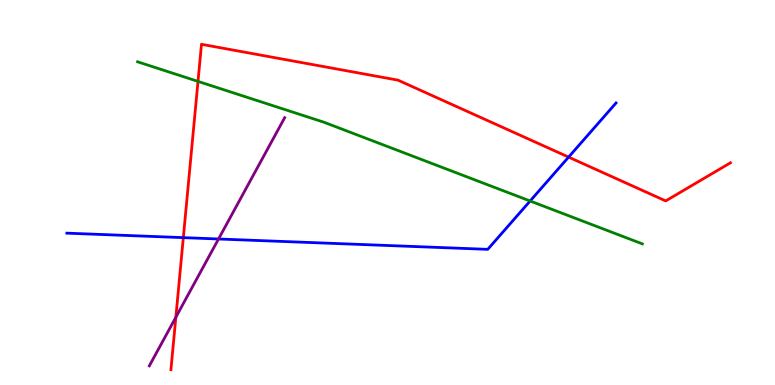[{'lines': ['blue', 'red'], 'intersections': [{'x': 2.37, 'y': 3.83}, {'x': 7.34, 'y': 5.92}]}, {'lines': ['green', 'red'], 'intersections': [{'x': 2.55, 'y': 7.89}]}, {'lines': ['purple', 'red'], 'intersections': [{'x': 2.27, 'y': 1.76}]}, {'lines': ['blue', 'green'], 'intersections': [{'x': 6.84, 'y': 4.78}]}, {'lines': ['blue', 'purple'], 'intersections': [{'x': 2.82, 'y': 3.79}]}, {'lines': ['green', 'purple'], 'intersections': []}]